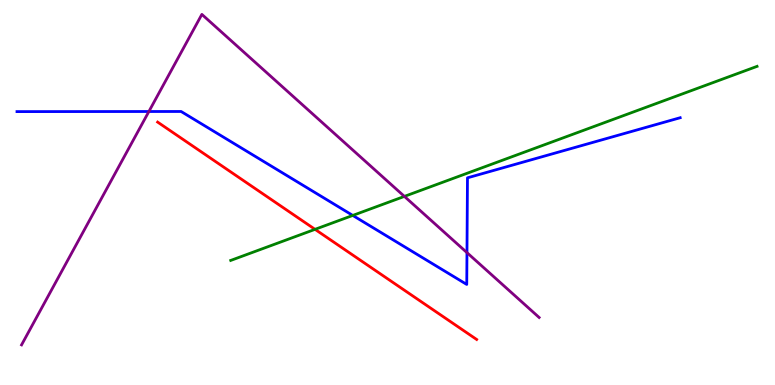[{'lines': ['blue', 'red'], 'intersections': []}, {'lines': ['green', 'red'], 'intersections': [{'x': 4.06, 'y': 4.04}]}, {'lines': ['purple', 'red'], 'intersections': []}, {'lines': ['blue', 'green'], 'intersections': [{'x': 4.55, 'y': 4.4}]}, {'lines': ['blue', 'purple'], 'intersections': [{'x': 1.92, 'y': 7.1}, {'x': 6.03, 'y': 3.44}]}, {'lines': ['green', 'purple'], 'intersections': [{'x': 5.22, 'y': 4.9}]}]